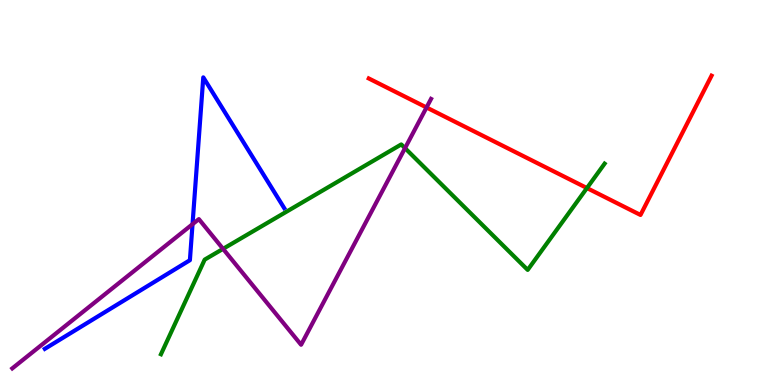[{'lines': ['blue', 'red'], 'intersections': []}, {'lines': ['green', 'red'], 'intersections': [{'x': 7.57, 'y': 5.12}]}, {'lines': ['purple', 'red'], 'intersections': [{'x': 5.5, 'y': 7.21}]}, {'lines': ['blue', 'green'], 'intersections': []}, {'lines': ['blue', 'purple'], 'intersections': [{'x': 2.48, 'y': 4.18}]}, {'lines': ['green', 'purple'], 'intersections': [{'x': 2.88, 'y': 3.54}, {'x': 5.23, 'y': 6.15}]}]